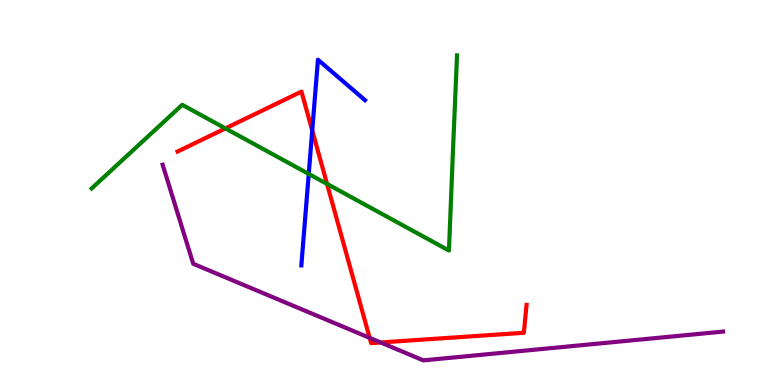[{'lines': ['blue', 'red'], 'intersections': [{'x': 4.03, 'y': 6.61}]}, {'lines': ['green', 'red'], 'intersections': [{'x': 2.91, 'y': 6.66}, {'x': 4.22, 'y': 5.22}]}, {'lines': ['purple', 'red'], 'intersections': [{'x': 4.77, 'y': 1.22}, {'x': 4.91, 'y': 1.1}]}, {'lines': ['blue', 'green'], 'intersections': [{'x': 3.98, 'y': 5.48}]}, {'lines': ['blue', 'purple'], 'intersections': []}, {'lines': ['green', 'purple'], 'intersections': []}]